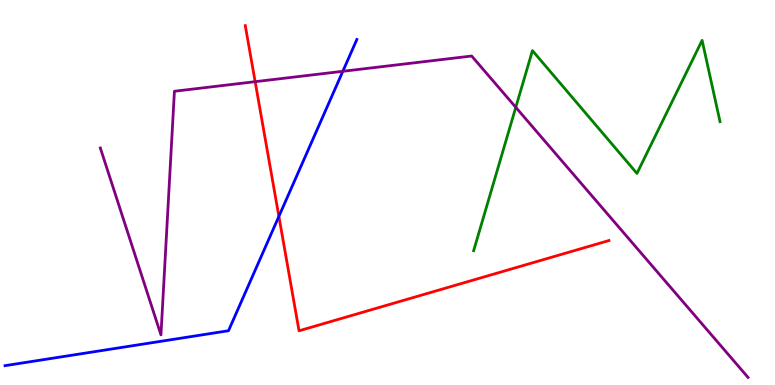[{'lines': ['blue', 'red'], 'intersections': [{'x': 3.6, 'y': 4.38}]}, {'lines': ['green', 'red'], 'intersections': []}, {'lines': ['purple', 'red'], 'intersections': [{'x': 3.29, 'y': 7.88}]}, {'lines': ['blue', 'green'], 'intersections': []}, {'lines': ['blue', 'purple'], 'intersections': [{'x': 4.42, 'y': 8.15}]}, {'lines': ['green', 'purple'], 'intersections': [{'x': 6.66, 'y': 7.21}]}]